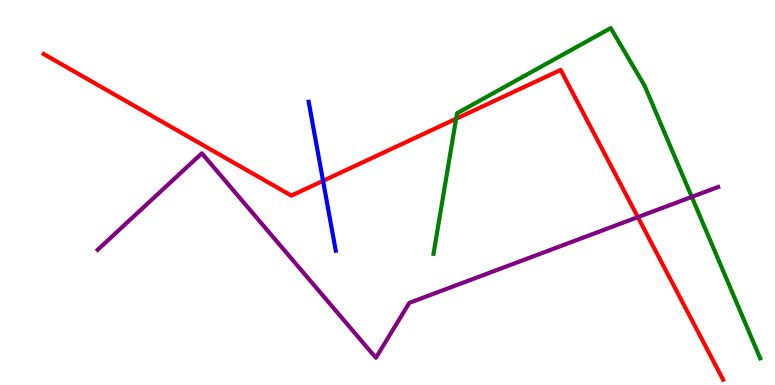[{'lines': ['blue', 'red'], 'intersections': [{'x': 4.17, 'y': 5.3}]}, {'lines': ['green', 'red'], 'intersections': [{'x': 5.89, 'y': 6.92}]}, {'lines': ['purple', 'red'], 'intersections': [{'x': 8.23, 'y': 4.36}]}, {'lines': ['blue', 'green'], 'intersections': []}, {'lines': ['blue', 'purple'], 'intersections': []}, {'lines': ['green', 'purple'], 'intersections': [{'x': 8.93, 'y': 4.89}]}]